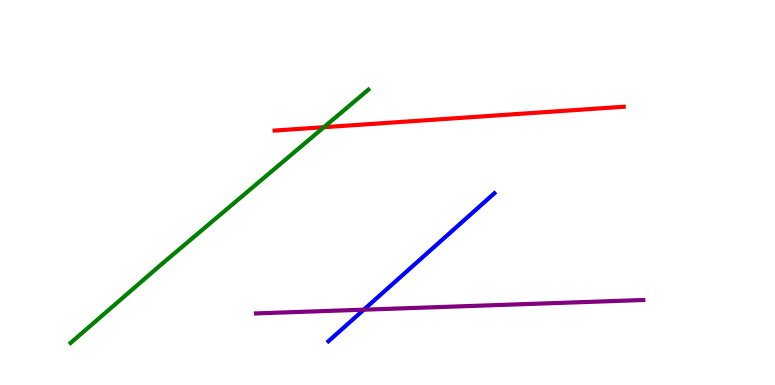[{'lines': ['blue', 'red'], 'intersections': []}, {'lines': ['green', 'red'], 'intersections': [{'x': 4.18, 'y': 6.7}]}, {'lines': ['purple', 'red'], 'intersections': []}, {'lines': ['blue', 'green'], 'intersections': []}, {'lines': ['blue', 'purple'], 'intersections': [{'x': 4.69, 'y': 1.96}]}, {'lines': ['green', 'purple'], 'intersections': []}]